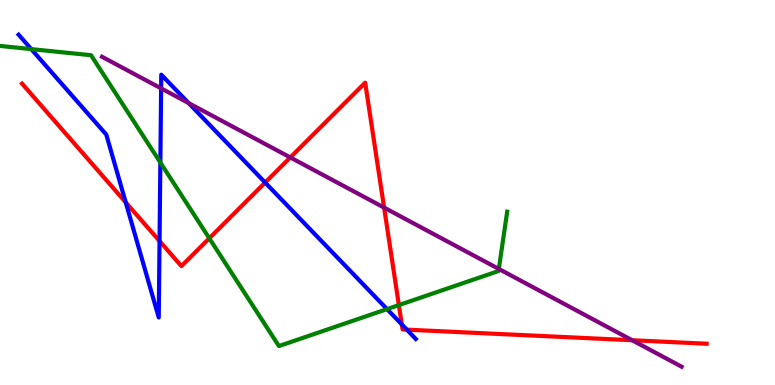[{'lines': ['blue', 'red'], 'intersections': [{'x': 1.62, 'y': 4.74}, {'x': 2.06, 'y': 3.74}, {'x': 3.42, 'y': 5.26}, {'x': 5.18, 'y': 1.57}, {'x': 5.25, 'y': 1.44}]}, {'lines': ['green', 'red'], 'intersections': [{'x': 2.7, 'y': 3.81}, {'x': 5.15, 'y': 2.08}]}, {'lines': ['purple', 'red'], 'intersections': [{'x': 3.75, 'y': 5.91}, {'x': 4.96, 'y': 4.61}, {'x': 8.16, 'y': 1.16}]}, {'lines': ['blue', 'green'], 'intersections': [{'x': 0.404, 'y': 8.72}, {'x': 2.07, 'y': 5.78}, {'x': 4.99, 'y': 1.97}]}, {'lines': ['blue', 'purple'], 'intersections': [{'x': 2.08, 'y': 7.7}, {'x': 2.43, 'y': 7.32}]}, {'lines': ['green', 'purple'], 'intersections': [{'x': 6.44, 'y': 3.01}]}]